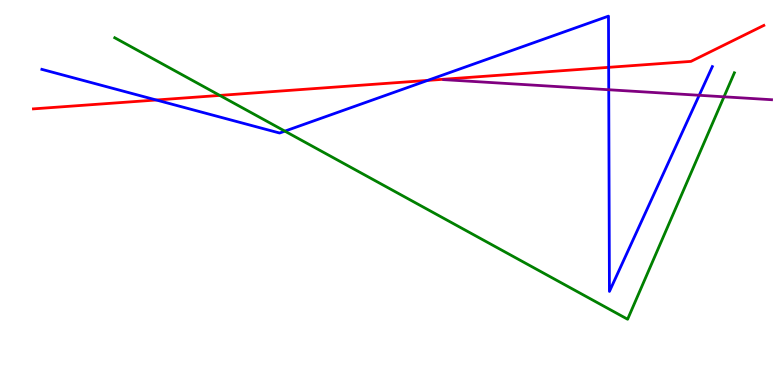[{'lines': ['blue', 'red'], 'intersections': [{'x': 2.02, 'y': 7.4}, {'x': 5.52, 'y': 7.91}, {'x': 7.85, 'y': 8.25}]}, {'lines': ['green', 'red'], 'intersections': [{'x': 2.84, 'y': 7.52}]}, {'lines': ['purple', 'red'], 'intersections': []}, {'lines': ['blue', 'green'], 'intersections': [{'x': 3.68, 'y': 6.59}]}, {'lines': ['blue', 'purple'], 'intersections': [{'x': 7.85, 'y': 7.67}, {'x': 9.02, 'y': 7.53}]}, {'lines': ['green', 'purple'], 'intersections': [{'x': 9.34, 'y': 7.49}]}]